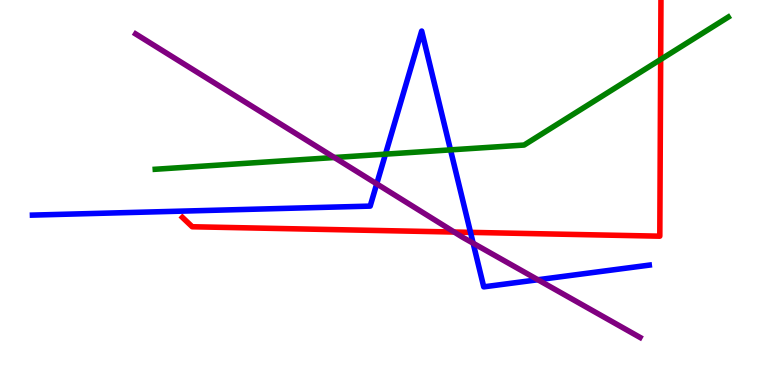[{'lines': ['blue', 'red'], 'intersections': [{'x': 6.07, 'y': 3.96}]}, {'lines': ['green', 'red'], 'intersections': [{'x': 8.52, 'y': 8.46}]}, {'lines': ['purple', 'red'], 'intersections': [{'x': 5.86, 'y': 3.97}]}, {'lines': ['blue', 'green'], 'intersections': [{'x': 4.97, 'y': 6.0}, {'x': 5.81, 'y': 6.11}]}, {'lines': ['blue', 'purple'], 'intersections': [{'x': 4.86, 'y': 5.22}, {'x': 6.11, 'y': 3.68}, {'x': 6.94, 'y': 2.73}]}, {'lines': ['green', 'purple'], 'intersections': [{'x': 4.31, 'y': 5.91}]}]